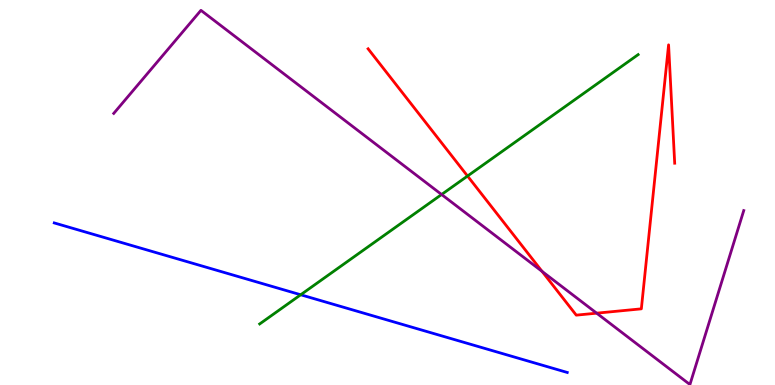[{'lines': ['blue', 'red'], 'intersections': []}, {'lines': ['green', 'red'], 'intersections': [{'x': 6.03, 'y': 5.43}]}, {'lines': ['purple', 'red'], 'intersections': [{'x': 6.99, 'y': 2.95}, {'x': 7.7, 'y': 1.87}]}, {'lines': ['blue', 'green'], 'intersections': [{'x': 3.88, 'y': 2.34}]}, {'lines': ['blue', 'purple'], 'intersections': []}, {'lines': ['green', 'purple'], 'intersections': [{'x': 5.7, 'y': 4.95}]}]